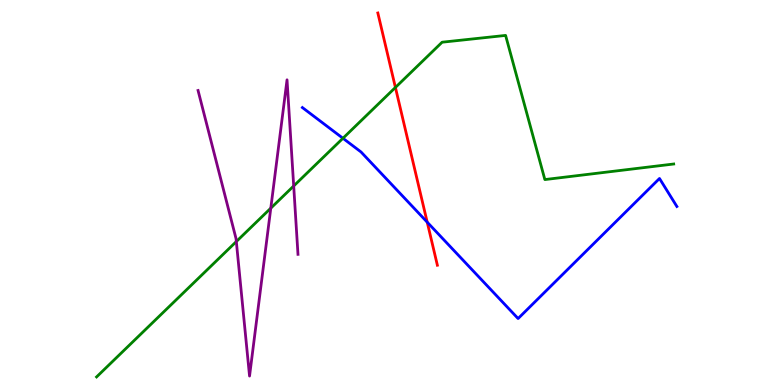[{'lines': ['blue', 'red'], 'intersections': [{'x': 5.51, 'y': 4.23}]}, {'lines': ['green', 'red'], 'intersections': [{'x': 5.1, 'y': 7.73}]}, {'lines': ['purple', 'red'], 'intersections': []}, {'lines': ['blue', 'green'], 'intersections': [{'x': 4.43, 'y': 6.41}]}, {'lines': ['blue', 'purple'], 'intersections': []}, {'lines': ['green', 'purple'], 'intersections': [{'x': 3.05, 'y': 3.73}, {'x': 3.49, 'y': 4.59}, {'x': 3.79, 'y': 5.17}]}]